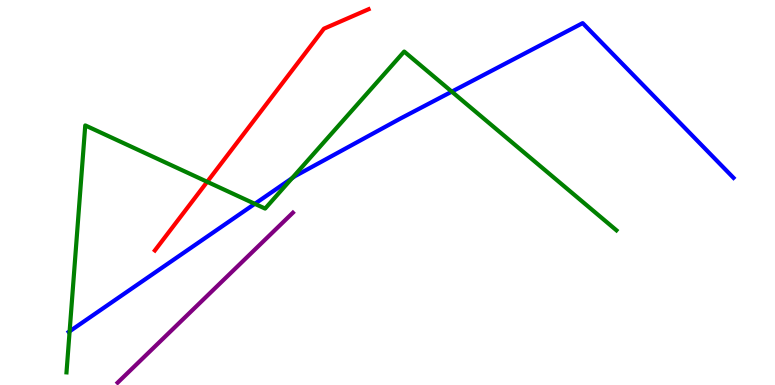[{'lines': ['blue', 'red'], 'intersections': []}, {'lines': ['green', 'red'], 'intersections': [{'x': 2.67, 'y': 5.28}]}, {'lines': ['purple', 'red'], 'intersections': []}, {'lines': ['blue', 'green'], 'intersections': [{'x': 0.898, 'y': 1.39}, {'x': 3.29, 'y': 4.71}, {'x': 3.77, 'y': 5.37}, {'x': 5.83, 'y': 7.62}]}, {'lines': ['blue', 'purple'], 'intersections': []}, {'lines': ['green', 'purple'], 'intersections': []}]